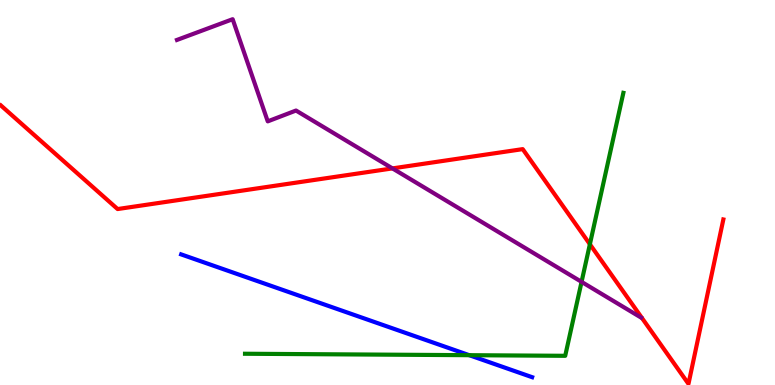[{'lines': ['blue', 'red'], 'intersections': []}, {'lines': ['green', 'red'], 'intersections': [{'x': 7.61, 'y': 3.66}]}, {'lines': ['purple', 'red'], 'intersections': [{'x': 5.06, 'y': 5.63}]}, {'lines': ['blue', 'green'], 'intersections': [{'x': 6.06, 'y': 0.774}]}, {'lines': ['blue', 'purple'], 'intersections': []}, {'lines': ['green', 'purple'], 'intersections': [{'x': 7.5, 'y': 2.68}]}]